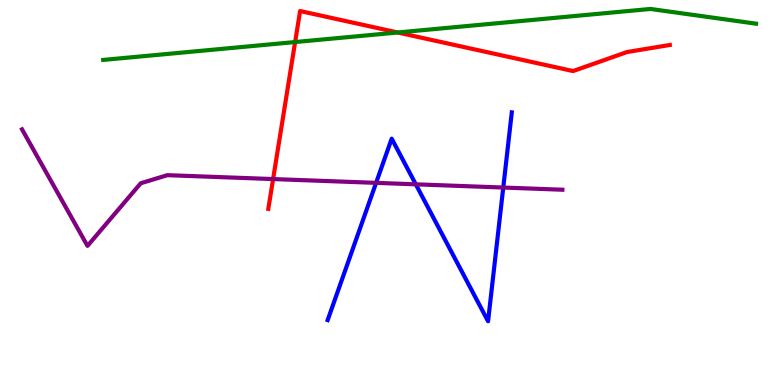[{'lines': ['blue', 'red'], 'intersections': []}, {'lines': ['green', 'red'], 'intersections': [{'x': 3.81, 'y': 8.91}, {'x': 5.13, 'y': 9.16}]}, {'lines': ['purple', 'red'], 'intersections': [{'x': 3.52, 'y': 5.35}]}, {'lines': ['blue', 'green'], 'intersections': []}, {'lines': ['blue', 'purple'], 'intersections': [{'x': 4.85, 'y': 5.25}, {'x': 5.37, 'y': 5.21}, {'x': 6.49, 'y': 5.13}]}, {'lines': ['green', 'purple'], 'intersections': []}]